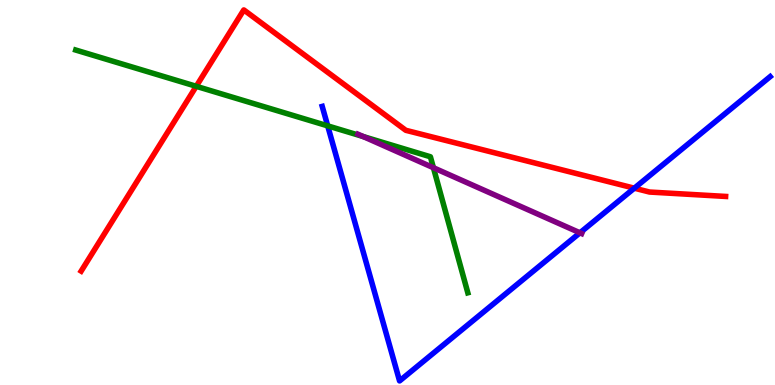[{'lines': ['blue', 'red'], 'intersections': [{'x': 8.18, 'y': 5.11}]}, {'lines': ['green', 'red'], 'intersections': [{'x': 2.53, 'y': 7.76}]}, {'lines': ['purple', 'red'], 'intersections': []}, {'lines': ['blue', 'green'], 'intersections': [{'x': 4.23, 'y': 6.73}]}, {'lines': ['blue', 'purple'], 'intersections': [{'x': 7.48, 'y': 3.95}]}, {'lines': ['green', 'purple'], 'intersections': [{'x': 4.69, 'y': 6.45}, {'x': 5.59, 'y': 5.64}]}]